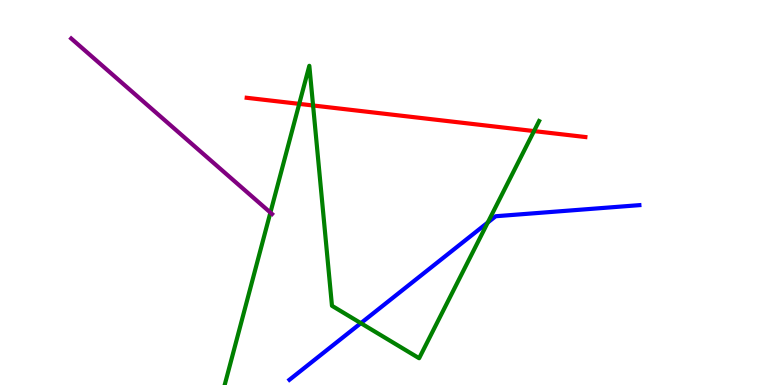[{'lines': ['blue', 'red'], 'intersections': []}, {'lines': ['green', 'red'], 'intersections': [{'x': 3.86, 'y': 7.3}, {'x': 4.04, 'y': 7.26}, {'x': 6.89, 'y': 6.6}]}, {'lines': ['purple', 'red'], 'intersections': []}, {'lines': ['blue', 'green'], 'intersections': [{'x': 4.66, 'y': 1.61}, {'x': 6.29, 'y': 4.22}]}, {'lines': ['blue', 'purple'], 'intersections': []}, {'lines': ['green', 'purple'], 'intersections': [{'x': 3.49, 'y': 4.48}]}]